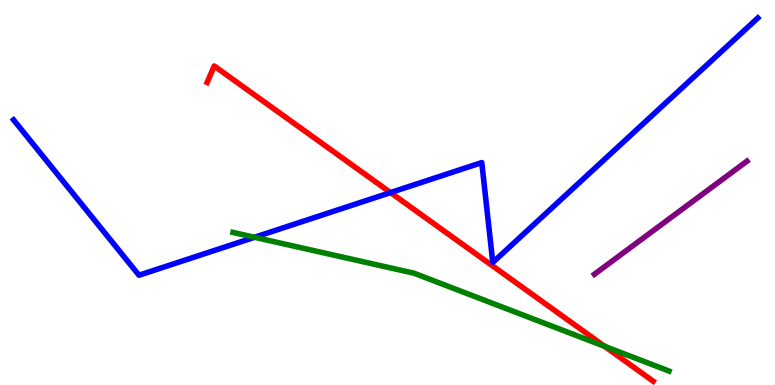[{'lines': ['blue', 'red'], 'intersections': [{'x': 5.04, 'y': 5.0}]}, {'lines': ['green', 'red'], 'intersections': [{'x': 7.8, 'y': 1.0}]}, {'lines': ['purple', 'red'], 'intersections': []}, {'lines': ['blue', 'green'], 'intersections': [{'x': 3.28, 'y': 3.84}]}, {'lines': ['blue', 'purple'], 'intersections': []}, {'lines': ['green', 'purple'], 'intersections': []}]